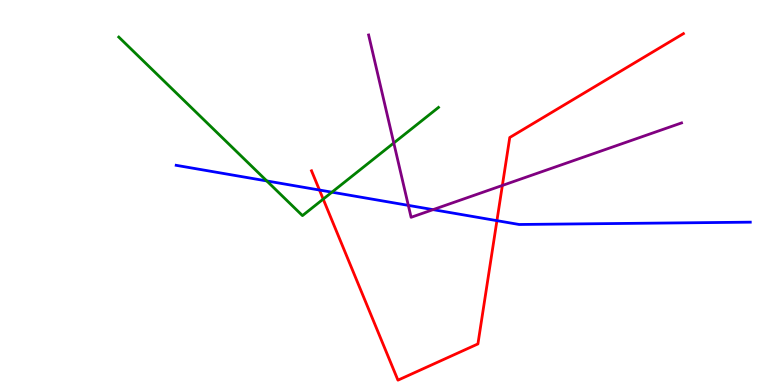[{'lines': ['blue', 'red'], 'intersections': [{'x': 4.12, 'y': 5.06}, {'x': 6.41, 'y': 4.27}]}, {'lines': ['green', 'red'], 'intersections': [{'x': 4.17, 'y': 4.83}]}, {'lines': ['purple', 'red'], 'intersections': [{'x': 6.48, 'y': 5.18}]}, {'lines': ['blue', 'green'], 'intersections': [{'x': 3.44, 'y': 5.3}, {'x': 4.28, 'y': 5.01}]}, {'lines': ['blue', 'purple'], 'intersections': [{'x': 5.27, 'y': 4.67}, {'x': 5.59, 'y': 4.55}]}, {'lines': ['green', 'purple'], 'intersections': [{'x': 5.08, 'y': 6.29}]}]